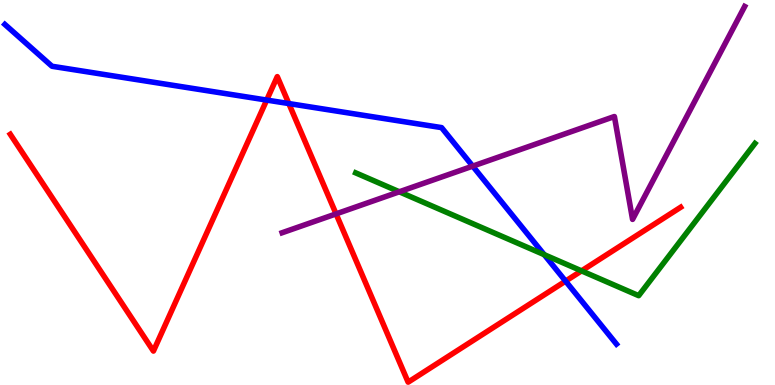[{'lines': ['blue', 'red'], 'intersections': [{'x': 3.44, 'y': 7.4}, {'x': 3.73, 'y': 7.31}, {'x': 7.3, 'y': 2.7}]}, {'lines': ['green', 'red'], 'intersections': [{'x': 7.5, 'y': 2.96}]}, {'lines': ['purple', 'red'], 'intersections': [{'x': 4.34, 'y': 4.44}]}, {'lines': ['blue', 'green'], 'intersections': [{'x': 7.02, 'y': 3.39}]}, {'lines': ['blue', 'purple'], 'intersections': [{'x': 6.1, 'y': 5.68}]}, {'lines': ['green', 'purple'], 'intersections': [{'x': 5.15, 'y': 5.02}]}]